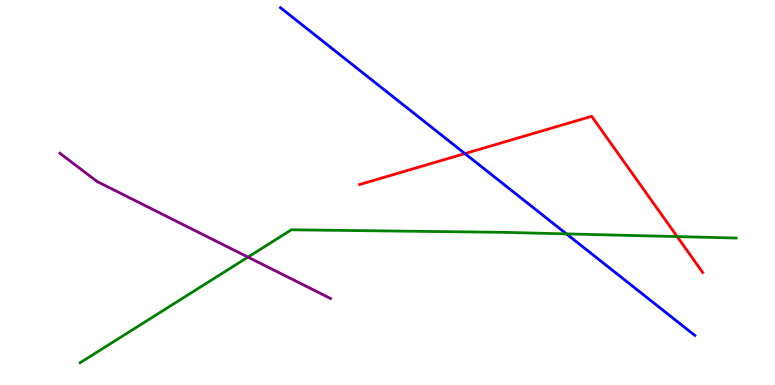[{'lines': ['blue', 'red'], 'intersections': [{'x': 6.0, 'y': 6.01}]}, {'lines': ['green', 'red'], 'intersections': [{'x': 8.74, 'y': 3.85}]}, {'lines': ['purple', 'red'], 'intersections': []}, {'lines': ['blue', 'green'], 'intersections': [{'x': 7.31, 'y': 3.93}]}, {'lines': ['blue', 'purple'], 'intersections': []}, {'lines': ['green', 'purple'], 'intersections': [{'x': 3.2, 'y': 3.32}]}]